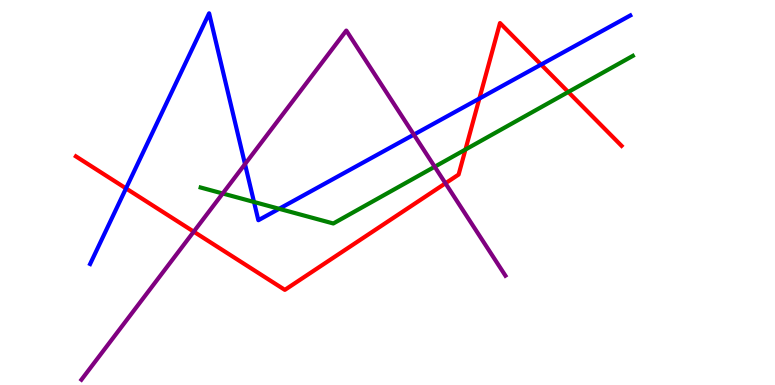[{'lines': ['blue', 'red'], 'intersections': [{'x': 1.63, 'y': 5.11}, {'x': 6.19, 'y': 7.44}, {'x': 6.98, 'y': 8.32}]}, {'lines': ['green', 'red'], 'intersections': [{'x': 6.01, 'y': 6.12}, {'x': 7.33, 'y': 7.61}]}, {'lines': ['purple', 'red'], 'intersections': [{'x': 2.5, 'y': 3.98}, {'x': 5.75, 'y': 5.24}]}, {'lines': ['blue', 'green'], 'intersections': [{'x': 3.28, 'y': 4.75}, {'x': 3.6, 'y': 4.58}]}, {'lines': ['blue', 'purple'], 'intersections': [{'x': 3.16, 'y': 5.74}, {'x': 5.34, 'y': 6.5}]}, {'lines': ['green', 'purple'], 'intersections': [{'x': 2.87, 'y': 4.97}, {'x': 5.61, 'y': 5.67}]}]